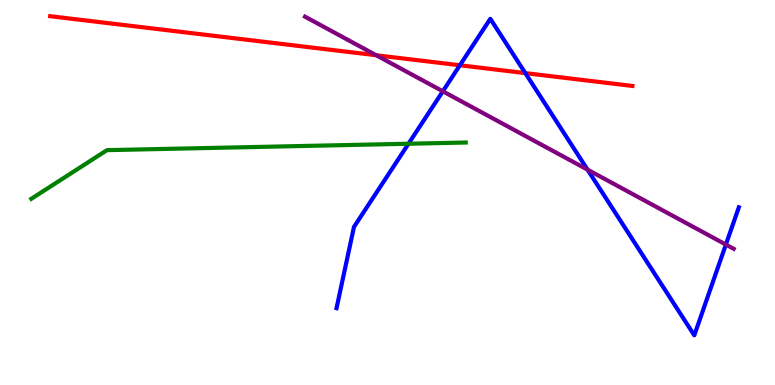[{'lines': ['blue', 'red'], 'intersections': [{'x': 5.93, 'y': 8.3}, {'x': 6.78, 'y': 8.1}]}, {'lines': ['green', 'red'], 'intersections': []}, {'lines': ['purple', 'red'], 'intersections': [{'x': 4.85, 'y': 8.56}]}, {'lines': ['blue', 'green'], 'intersections': [{'x': 5.27, 'y': 6.27}]}, {'lines': ['blue', 'purple'], 'intersections': [{'x': 5.71, 'y': 7.63}, {'x': 7.58, 'y': 5.59}, {'x': 9.37, 'y': 3.65}]}, {'lines': ['green', 'purple'], 'intersections': []}]